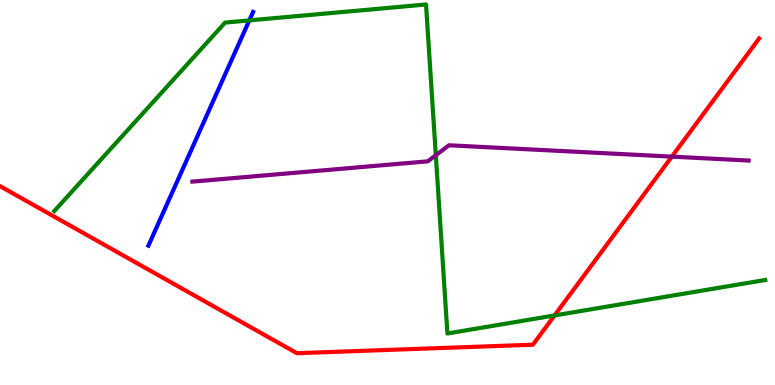[{'lines': ['blue', 'red'], 'intersections': []}, {'lines': ['green', 'red'], 'intersections': [{'x': 7.16, 'y': 1.81}]}, {'lines': ['purple', 'red'], 'intersections': [{'x': 8.67, 'y': 5.93}]}, {'lines': ['blue', 'green'], 'intersections': [{'x': 3.22, 'y': 9.47}]}, {'lines': ['blue', 'purple'], 'intersections': []}, {'lines': ['green', 'purple'], 'intersections': [{'x': 5.62, 'y': 5.97}]}]